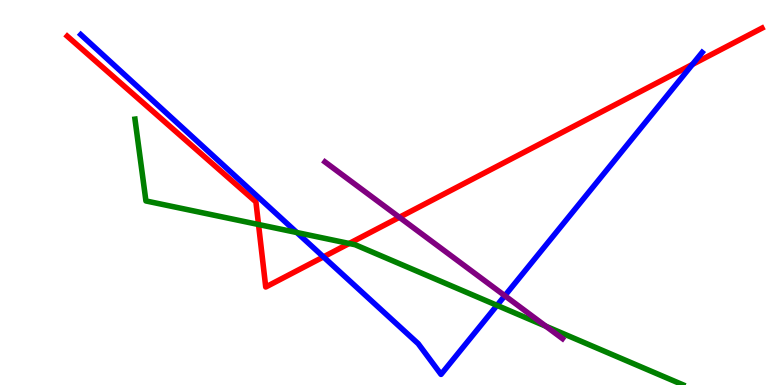[{'lines': ['blue', 'red'], 'intersections': [{'x': 4.17, 'y': 3.33}, {'x': 8.93, 'y': 8.33}]}, {'lines': ['green', 'red'], 'intersections': [{'x': 3.34, 'y': 4.17}, {'x': 4.51, 'y': 3.68}]}, {'lines': ['purple', 'red'], 'intersections': [{'x': 5.15, 'y': 4.36}]}, {'lines': ['blue', 'green'], 'intersections': [{'x': 3.83, 'y': 3.96}, {'x': 6.41, 'y': 2.07}]}, {'lines': ['blue', 'purple'], 'intersections': [{'x': 6.51, 'y': 2.32}]}, {'lines': ['green', 'purple'], 'intersections': [{'x': 7.04, 'y': 1.53}]}]